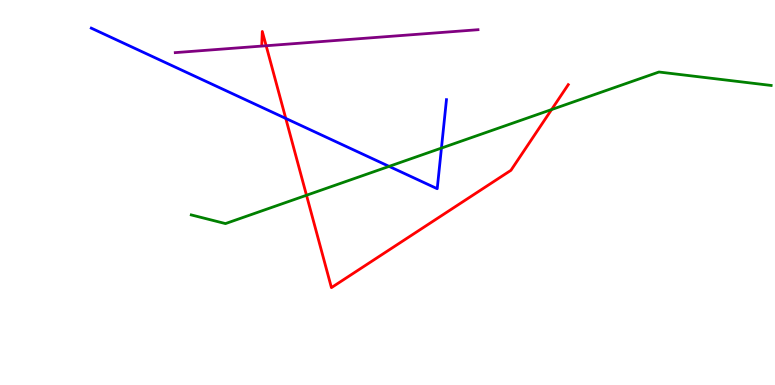[{'lines': ['blue', 'red'], 'intersections': [{'x': 3.69, 'y': 6.92}]}, {'lines': ['green', 'red'], 'intersections': [{'x': 3.95, 'y': 4.93}, {'x': 7.12, 'y': 7.15}]}, {'lines': ['purple', 'red'], 'intersections': [{'x': 3.43, 'y': 8.81}]}, {'lines': ['blue', 'green'], 'intersections': [{'x': 5.02, 'y': 5.68}, {'x': 5.7, 'y': 6.15}]}, {'lines': ['blue', 'purple'], 'intersections': []}, {'lines': ['green', 'purple'], 'intersections': []}]